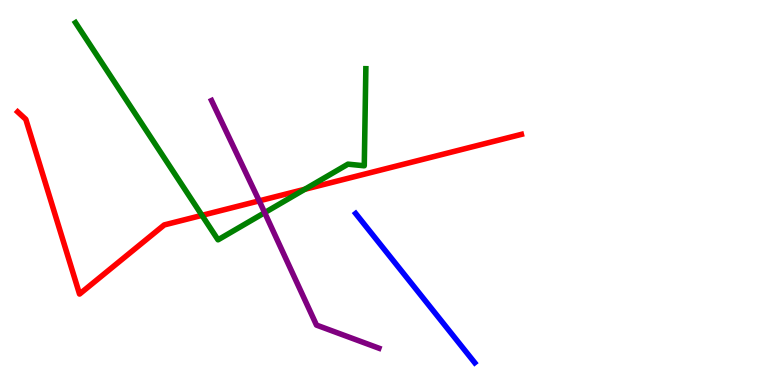[{'lines': ['blue', 'red'], 'intersections': []}, {'lines': ['green', 'red'], 'intersections': [{'x': 2.61, 'y': 4.41}, {'x': 3.93, 'y': 5.08}]}, {'lines': ['purple', 'red'], 'intersections': [{'x': 3.34, 'y': 4.78}]}, {'lines': ['blue', 'green'], 'intersections': []}, {'lines': ['blue', 'purple'], 'intersections': []}, {'lines': ['green', 'purple'], 'intersections': [{'x': 3.42, 'y': 4.48}]}]